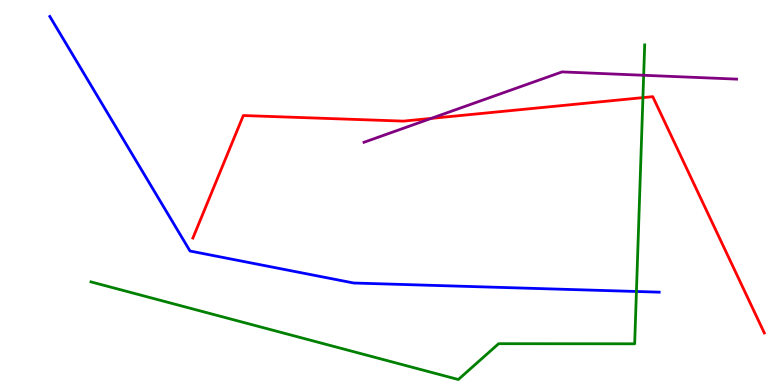[{'lines': ['blue', 'red'], 'intersections': []}, {'lines': ['green', 'red'], 'intersections': [{'x': 8.3, 'y': 7.46}]}, {'lines': ['purple', 'red'], 'intersections': [{'x': 5.56, 'y': 6.92}]}, {'lines': ['blue', 'green'], 'intersections': [{'x': 8.21, 'y': 2.43}]}, {'lines': ['blue', 'purple'], 'intersections': []}, {'lines': ['green', 'purple'], 'intersections': [{'x': 8.31, 'y': 8.04}]}]